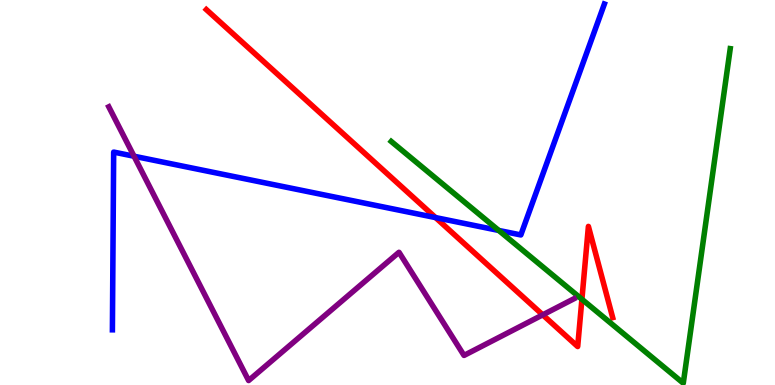[{'lines': ['blue', 'red'], 'intersections': [{'x': 5.62, 'y': 4.35}]}, {'lines': ['green', 'red'], 'intersections': [{'x': 7.51, 'y': 2.23}]}, {'lines': ['purple', 'red'], 'intersections': [{'x': 7.0, 'y': 1.82}]}, {'lines': ['blue', 'green'], 'intersections': [{'x': 6.44, 'y': 4.01}]}, {'lines': ['blue', 'purple'], 'intersections': [{'x': 1.73, 'y': 5.94}]}, {'lines': ['green', 'purple'], 'intersections': []}]